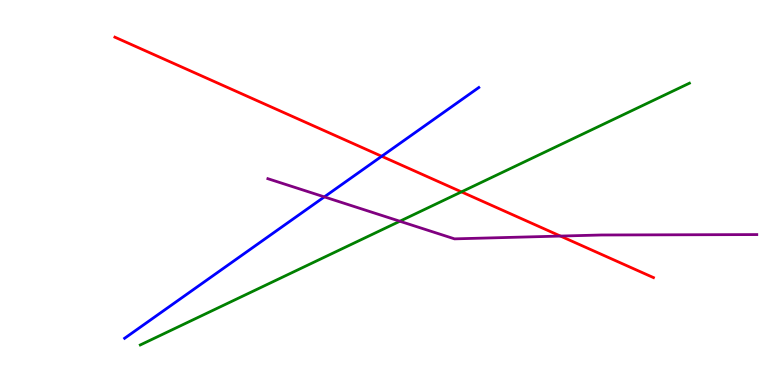[{'lines': ['blue', 'red'], 'intersections': [{'x': 4.93, 'y': 5.94}]}, {'lines': ['green', 'red'], 'intersections': [{'x': 5.95, 'y': 5.02}]}, {'lines': ['purple', 'red'], 'intersections': [{'x': 7.23, 'y': 3.87}]}, {'lines': ['blue', 'green'], 'intersections': []}, {'lines': ['blue', 'purple'], 'intersections': [{'x': 4.18, 'y': 4.89}]}, {'lines': ['green', 'purple'], 'intersections': [{'x': 5.16, 'y': 4.25}]}]